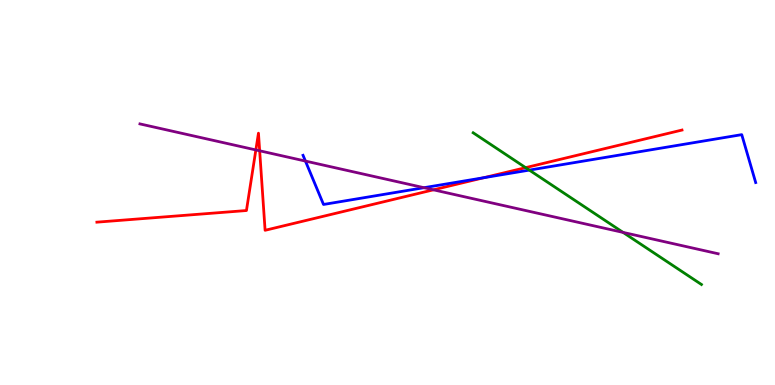[{'lines': ['blue', 'red'], 'intersections': [{'x': 6.24, 'y': 5.38}]}, {'lines': ['green', 'red'], 'intersections': [{'x': 6.78, 'y': 5.65}]}, {'lines': ['purple', 'red'], 'intersections': [{'x': 3.3, 'y': 6.11}, {'x': 3.35, 'y': 6.08}, {'x': 5.59, 'y': 5.07}]}, {'lines': ['blue', 'green'], 'intersections': [{'x': 6.83, 'y': 5.58}]}, {'lines': ['blue', 'purple'], 'intersections': [{'x': 3.94, 'y': 5.82}, {'x': 5.47, 'y': 5.12}]}, {'lines': ['green', 'purple'], 'intersections': [{'x': 8.04, 'y': 3.96}]}]